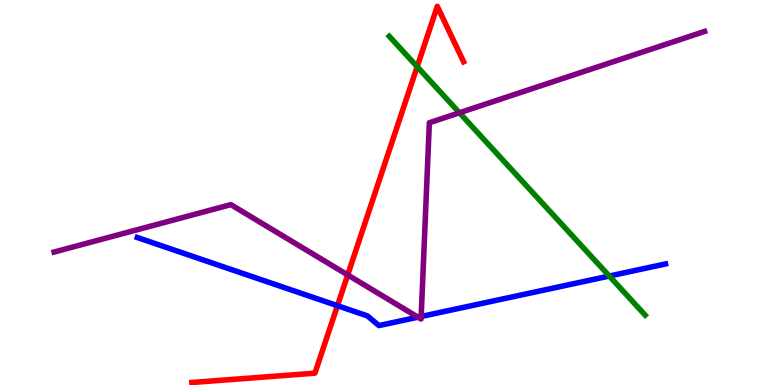[{'lines': ['blue', 'red'], 'intersections': [{'x': 4.35, 'y': 2.06}]}, {'lines': ['green', 'red'], 'intersections': [{'x': 5.38, 'y': 8.27}]}, {'lines': ['purple', 'red'], 'intersections': [{'x': 4.49, 'y': 2.86}]}, {'lines': ['blue', 'green'], 'intersections': [{'x': 7.86, 'y': 2.83}]}, {'lines': ['blue', 'purple'], 'intersections': [{'x': 5.39, 'y': 1.76}, {'x': 5.43, 'y': 1.78}]}, {'lines': ['green', 'purple'], 'intersections': [{'x': 5.93, 'y': 7.07}]}]